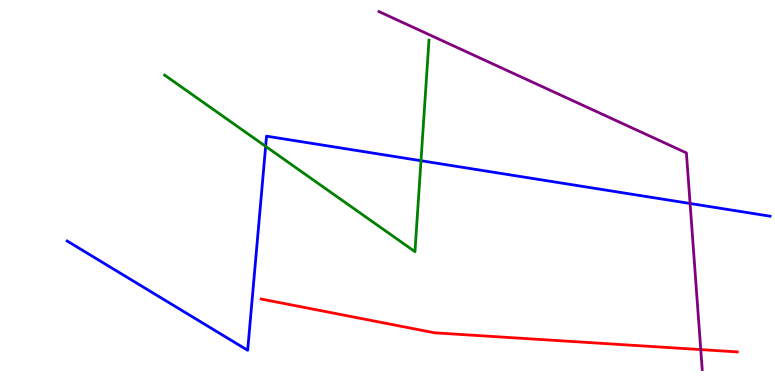[{'lines': ['blue', 'red'], 'intersections': []}, {'lines': ['green', 'red'], 'intersections': []}, {'lines': ['purple', 'red'], 'intersections': [{'x': 9.04, 'y': 0.919}]}, {'lines': ['blue', 'green'], 'intersections': [{'x': 3.43, 'y': 6.2}, {'x': 5.43, 'y': 5.83}]}, {'lines': ['blue', 'purple'], 'intersections': [{'x': 8.9, 'y': 4.71}]}, {'lines': ['green', 'purple'], 'intersections': []}]